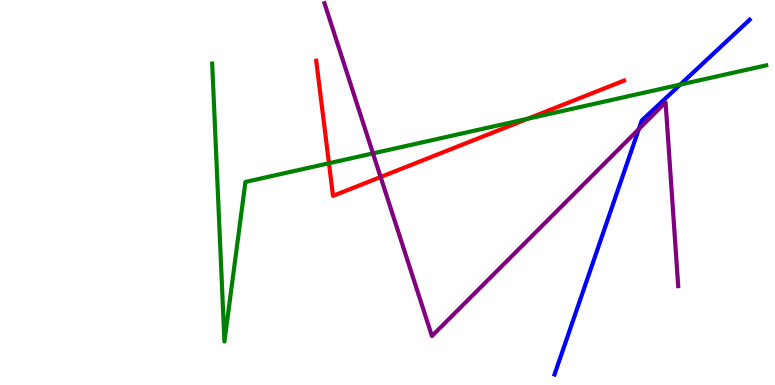[{'lines': ['blue', 'red'], 'intersections': []}, {'lines': ['green', 'red'], 'intersections': [{'x': 4.24, 'y': 5.76}, {'x': 6.81, 'y': 6.92}]}, {'lines': ['purple', 'red'], 'intersections': [{'x': 4.91, 'y': 5.4}]}, {'lines': ['blue', 'green'], 'intersections': [{'x': 8.78, 'y': 7.8}]}, {'lines': ['blue', 'purple'], 'intersections': [{'x': 8.24, 'y': 6.65}]}, {'lines': ['green', 'purple'], 'intersections': [{'x': 4.81, 'y': 6.02}]}]